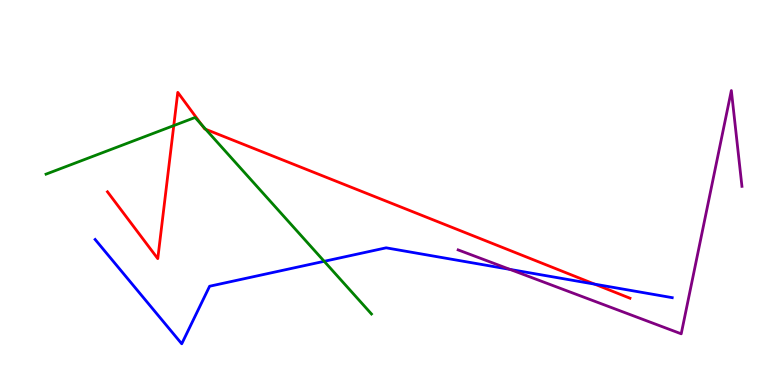[{'lines': ['blue', 'red'], 'intersections': [{'x': 7.67, 'y': 2.62}]}, {'lines': ['green', 'red'], 'intersections': [{'x': 2.24, 'y': 6.74}, {'x': 2.6, 'y': 6.76}, {'x': 2.65, 'y': 6.64}]}, {'lines': ['purple', 'red'], 'intersections': []}, {'lines': ['blue', 'green'], 'intersections': [{'x': 4.18, 'y': 3.21}]}, {'lines': ['blue', 'purple'], 'intersections': [{'x': 6.58, 'y': 3.0}]}, {'lines': ['green', 'purple'], 'intersections': []}]